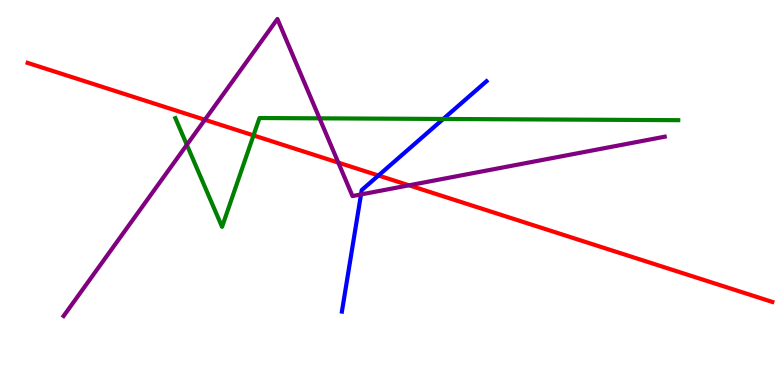[{'lines': ['blue', 'red'], 'intersections': [{'x': 4.88, 'y': 5.44}]}, {'lines': ['green', 'red'], 'intersections': [{'x': 3.27, 'y': 6.48}]}, {'lines': ['purple', 'red'], 'intersections': [{'x': 2.64, 'y': 6.89}, {'x': 4.37, 'y': 5.78}, {'x': 5.28, 'y': 5.19}]}, {'lines': ['blue', 'green'], 'intersections': [{'x': 5.72, 'y': 6.91}]}, {'lines': ['blue', 'purple'], 'intersections': [{'x': 4.66, 'y': 4.95}]}, {'lines': ['green', 'purple'], 'intersections': [{'x': 2.41, 'y': 6.24}, {'x': 4.12, 'y': 6.93}]}]